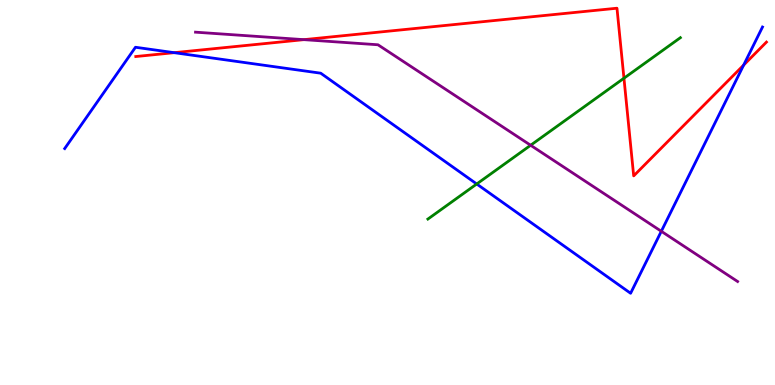[{'lines': ['blue', 'red'], 'intersections': [{'x': 2.25, 'y': 8.63}, {'x': 9.6, 'y': 8.31}]}, {'lines': ['green', 'red'], 'intersections': [{'x': 8.05, 'y': 7.97}]}, {'lines': ['purple', 'red'], 'intersections': [{'x': 3.92, 'y': 8.97}]}, {'lines': ['blue', 'green'], 'intersections': [{'x': 6.15, 'y': 5.22}]}, {'lines': ['blue', 'purple'], 'intersections': [{'x': 8.53, 'y': 3.99}]}, {'lines': ['green', 'purple'], 'intersections': [{'x': 6.85, 'y': 6.23}]}]